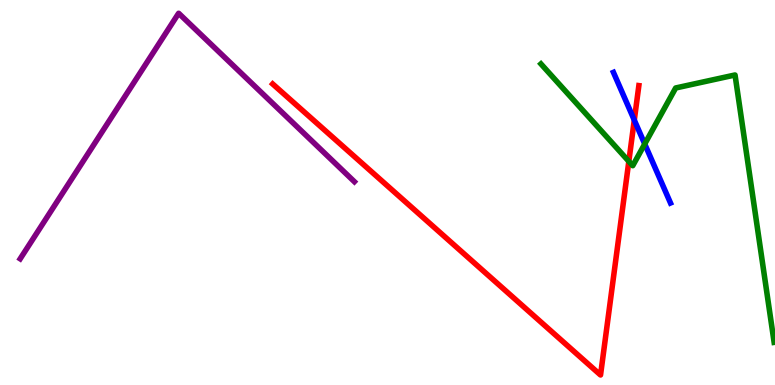[{'lines': ['blue', 'red'], 'intersections': [{'x': 8.18, 'y': 6.88}]}, {'lines': ['green', 'red'], 'intersections': [{'x': 8.11, 'y': 5.81}]}, {'lines': ['purple', 'red'], 'intersections': []}, {'lines': ['blue', 'green'], 'intersections': [{'x': 8.32, 'y': 6.26}]}, {'lines': ['blue', 'purple'], 'intersections': []}, {'lines': ['green', 'purple'], 'intersections': []}]